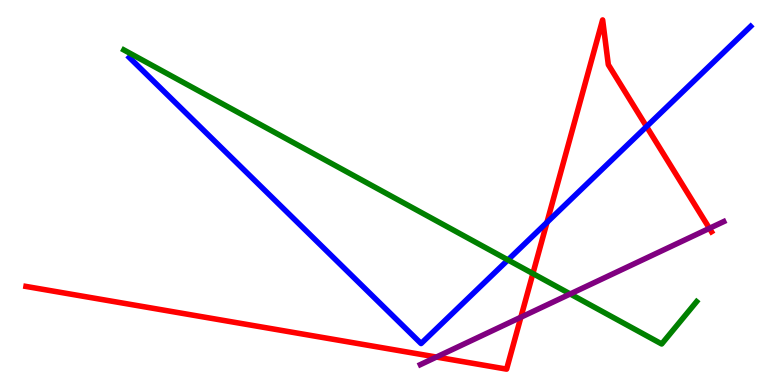[{'lines': ['blue', 'red'], 'intersections': [{'x': 7.06, 'y': 4.22}, {'x': 8.34, 'y': 6.71}]}, {'lines': ['green', 'red'], 'intersections': [{'x': 6.88, 'y': 2.89}]}, {'lines': ['purple', 'red'], 'intersections': [{'x': 5.63, 'y': 0.726}, {'x': 6.72, 'y': 1.76}, {'x': 9.15, 'y': 4.07}]}, {'lines': ['blue', 'green'], 'intersections': [{'x': 6.55, 'y': 3.25}]}, {'lines': ['blue', 'purple'], 'intersections': []}, {'lines': ['green', 'purple'], 'intersections': [{'x': 7.36, 'y': 2.36}]}]